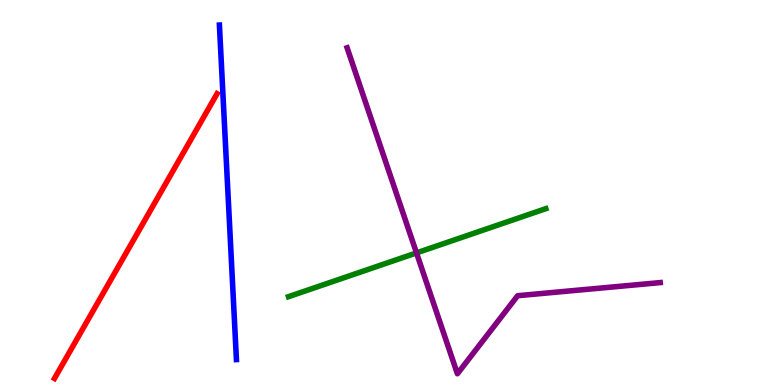[{'lines': ['blue', 'red'], 'intersections': []}, {'lines': ['green', 'red'], 'intersections': []}, {'lines': ['purple', 'red'], 'intersections': []}, {'lines': ['blue', 'green'], 'intersections': []}, {'lines': ['blue', 'purple'], 'intersections': []}, {'lines': ['green', 'purple'], 'intersections': [{'x': 5.37, 'y': 3.43}]}]